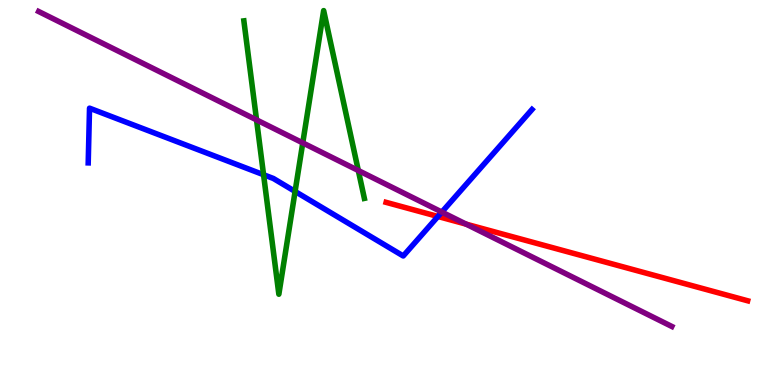[{'lines': ['blue', 'red'], 'intersections': [{'x': 5.65, 'y': 4.38}]}, {'lines': ['green', 'red'], 'intersections': []}, {'lines': ['purple', 'red'], 'intersections': [{'x': 6.01, 'y': 4.18}]}, {'lines': ['blue', 'green'], 'intersections': [{'x': 3.4, 'y': 5.46}, {'x': 3.81, 'y': 5.03}]}, {'lines': ['blue', 'purple'], 'intersections': [{'x': 5.7, 'y': 4.49}]}, {'lines': ['green', 'purple'], 'intersections': [{'x': 3.31, 'y': 6.89}, {'x': 3.91, 'y': 6.29}, {'x': 4.62, 'y': 5.57}]}]